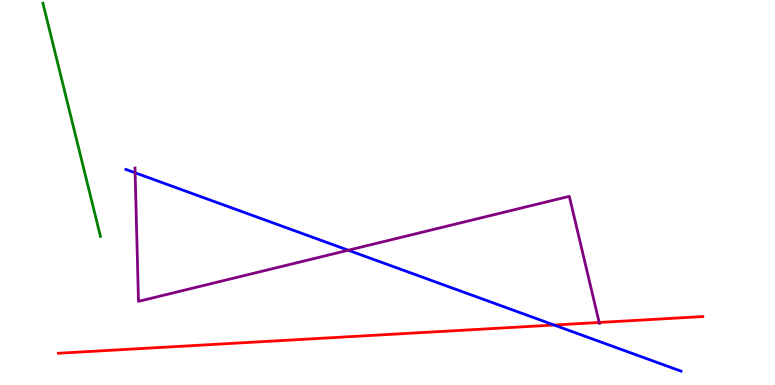[{'lines': ['blue', 'red'], 'intersections': [{'x': 7.15, 'y': 1.56}]}, {'lines': ['green', 'red'], 'intersections': []}, {'lines': ['purple', 'red'], 'intersections': [{'x': 7.73, 'y': 1.62}]}, {'lines': ['blue', 'green'], 'intersections': []}, {'lines': ['blue', 'purple'], 'intersections': [{'x': 1.74, 'y': 5.51}, {'x': 4.49, 'y': 3.5}]}, {'lines': ['green', 'purple'], 'intersections': []}]